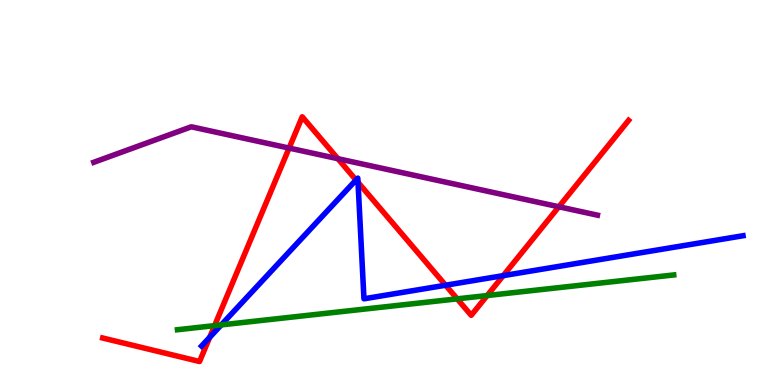[{'lines': ['blue', 'red'], 'intersections': [{'x': 2.71, 'y': 1.24}, {'x': 4.59, 'y': 5.32}, {'x': 4.62, 'y': 5.26}, {'x': 5.75, 'y': 2.59}, {'x': 6.49, 'y': 2.84}]}, {'lines': ['green', 'red'], 'intersections': [{'x': 2.77, 'y': 1.54}, {'x': 5.9, 'y': 2.24}, {'x': 6.29, 'y': 2.32}]}, {'lines': ['purple', 'red'], 'intersections': [{'x': 3.73, 'y': 6.15}, {'x': 4.36, 'y': 5.88}, {'x': 7.21, 'y': 4.63}]}, {'lines': ['blue', 'green'], 'intersections': [{'x': 2.85, 'y': 1.56}]}, {'lines': ['blue', 'purple'], 'intersections': []}, {'lines': ['green', 'purple'], 'intersections': []}]